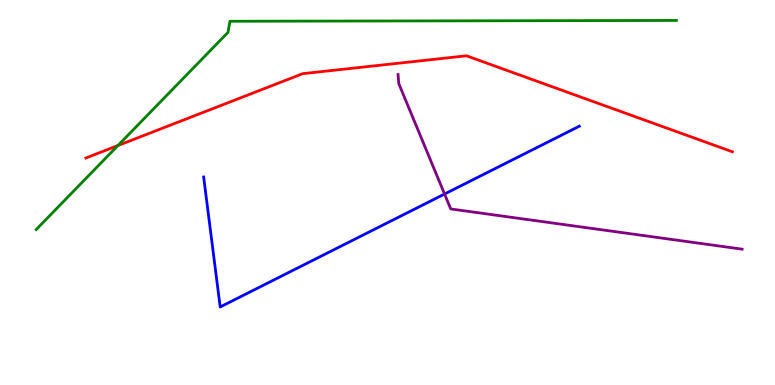[{'lines': ['blue', 'red'], 'intersections': []}, {'lines': ['green', 'red'], 'intersections': [{'x': 1.52, 'y': 6.22}]}, {'lines': ['purple', 'red'], 'intersections': []}, {'lines': ['blue', 'green'], 'intersections': []}, {'lines': ['blue', 'purple'], 'intersections': [{'x': 5.74, 'y': 4.96}]}, {'lines': ['green', 'purple'], 'intersections': []}]